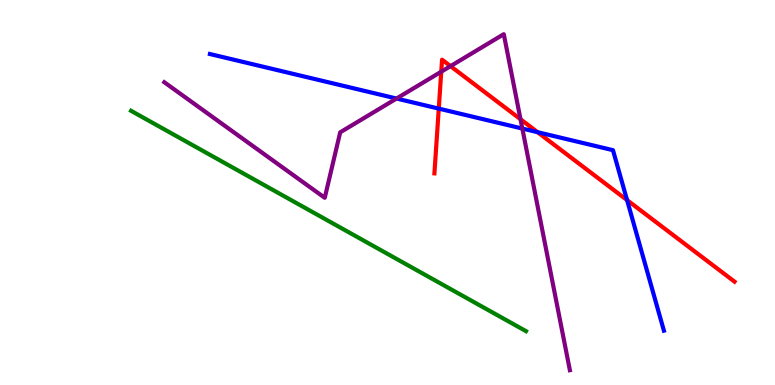[{'lines': ['blue', 'red'], 'intersections': [{'x': 5.66, 'y': 7.18}, {'x': 6.94, 'y': 6.57}, {'x': 8.09, 'y': 4.8}]}, {'lines': ['green', 'red'], 'intersections': []}, {'lines': ['purple', 'red'], 'intersections': [{'x': 5.69, 'y': 8.14}, {'x': 5.81, 'y': 8.28}, {'x': 6.72, 'y': 6.9}]}, {'lines': ['blue', 'green'], 'intersections': []}, {'lines': ['blue', 'purple'], 'intersections': [{'x': 5.12, 'y': 7.44}, {'x': 6.74, 'y': 6.66}]}, {'lines': ['green', 'purple'], 'intersections': []}]